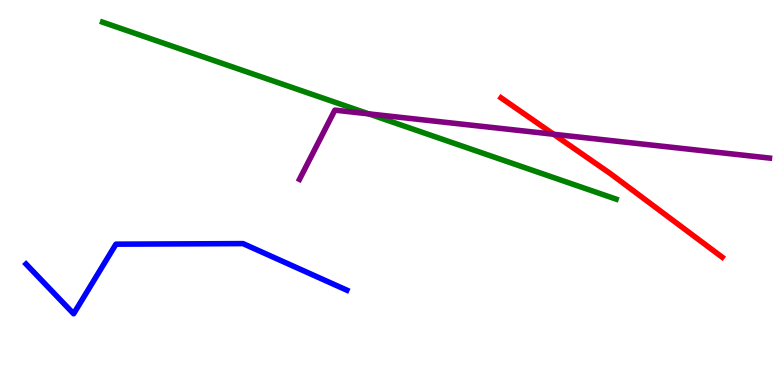[{'lines': ['blue', 'red'], 'intersections': []}, {'lines': ['green', 'red'], 'intersections': []}, {'lines': ['purple', 'red'], 'intersections': [{'x': 7.14, 'y': 6.51}]}, {'lines': ['blue', 'green'], 'intersections': []}, {'lines': ['blue', 'purple'], 'intersections': []}, {'lines': ['green', 'purple'], 'intersections': [{'x': 4.76, 'y': 7.04}]}]